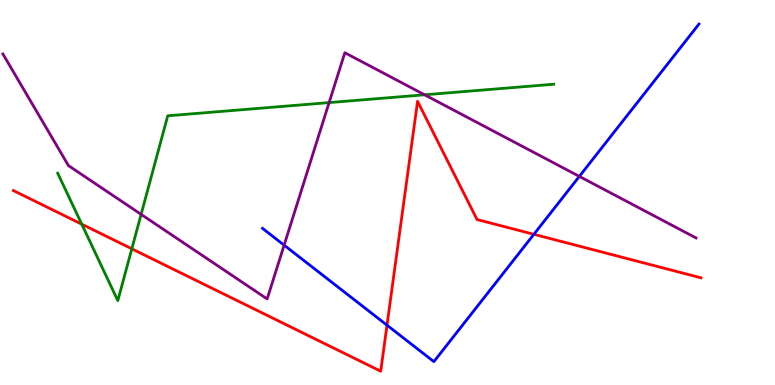[{'lines': ['blue', 'red'], 'intersections': [{'x': 4.99, 'y': 1.55}, {'x': 6.89, 'y': 3.91}]}, {'lines': ['green', 'red'], 'intersections': [{'x': 1.05, 'y': 4.18}, {'x': 1.7, 'y': 3.54}]}, {'lines': ['purple', 'red'], 'intersections': []}, {'lines': ['blue', 'green'], 'intersections': []}, {'lines': ['blue', 'purple'], 'intersections': [{'x': 3.67, 'y': 3.63}, {'x': 7.48, 'y': 5.42}]}, {'lines': ['green', 'purple'], 'intersections': [{'x': 1.82, 'y': 4.43}, {'x': 4.25, 'y': 7.34}, {'x': 5.48, 'y': 7.54}]}]